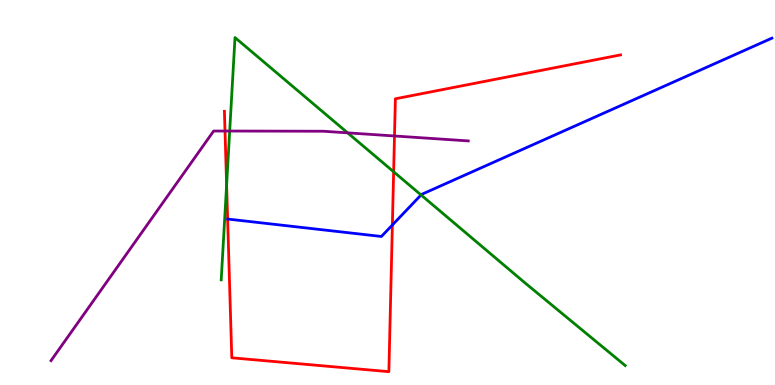[{'lines': ['blue', 'red'], 'intersections': [{'x': 5.06, 'y': 4.16}]}, {'lines': ['green', 'red'], 'intersections': [{'x': 2.92, 'y': 5.2}, {'x': 5.08, 'y': 5.54}]}, {'lines': ['purple', 'red'], 'intersections': [{'x': 2.9, 'y': 6.6}, {'x': 5.09, 'y': 6.47}]}, {'lines': ['blue', 'green'], 'intersections': [{'x': 5.43, 'y': 4.94}]}, {'lines': ['blue', 'purple'], 'intersections': []}, {'lines': ['green', 'purple'], 'intersections': [{'x': 2.96, 'y': 6.6}, {'x': 4.49, 'y': 6.55}]}]